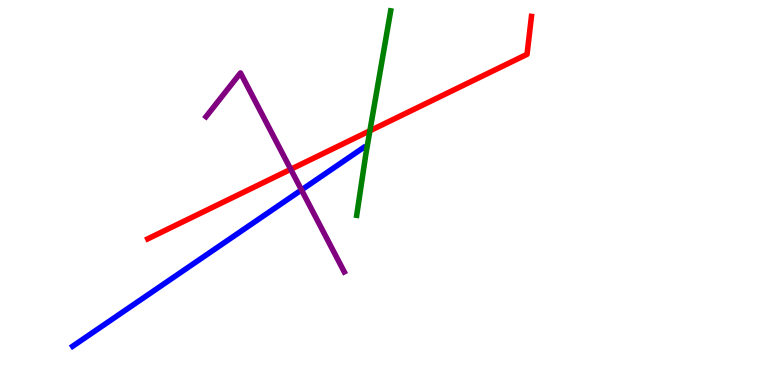[{'lines': ['blue', 'red'], 'intersections': []}, {'lines': ['green', 'red'], 'intersections': [{'x': 4.77, 'y': 6.6}]}, {'lines': ['purple', 'red'], 'intersections': [{'x': 3.75, 'y': 5.6}]}, {'lines': ['blue', 'green'], 'intersections': []}, {'lines': ['blue', 'purple'], 'intersections': [{'x': 3.89, 'y': 5.07}]}, {'lines': ['green', 'purple'], 'intersections': []}]